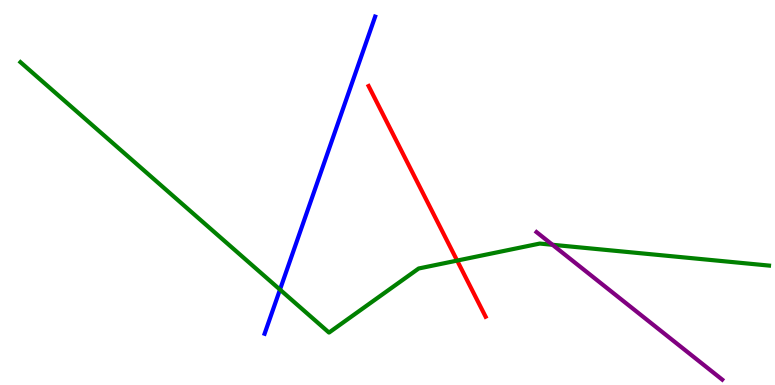[{'lines': ['blue', 'red'], 'intersections': []}, {'lines': ['green', 'red'], 'intersections': [{'x': 5.9, 'y': 3.23}]}, {'lines': ['purple', 'red'], 'intersections': []}, {'lines': ['blue', 'green'], 'intersections': [{'x': 3.61, 'y': 2.48}]}, {'lines': ['blue', 'purple'], 'intersections': []}, {'lines': ['green', 'purple'], 'intersections': [{'x': 7.13, 'y': 3.64}]}]